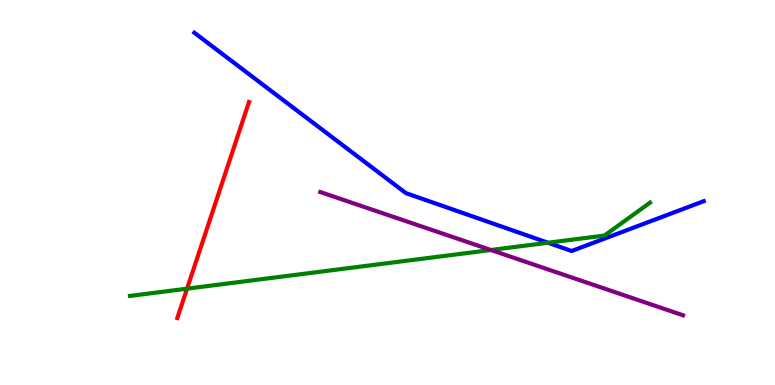[{'lines': ['blue', 'red'], 'intersections': []}, {'lines': ['green', 'red'], 'intersections': [{'x': 2.41, 'y': 2.5}]}, {'lines': ['purple', 'red'], 'intersections': []}, {'lines': ['blue', 'green'], 'intersections': [{'x': 7.07, 'y': 3.69}]}, {'lines': ['blue', 'purple'], 'intersections': []}, {'lines': ['green', 'purple'], 'intersections': [{'x': 6.33, 'y': 3.51}]}]